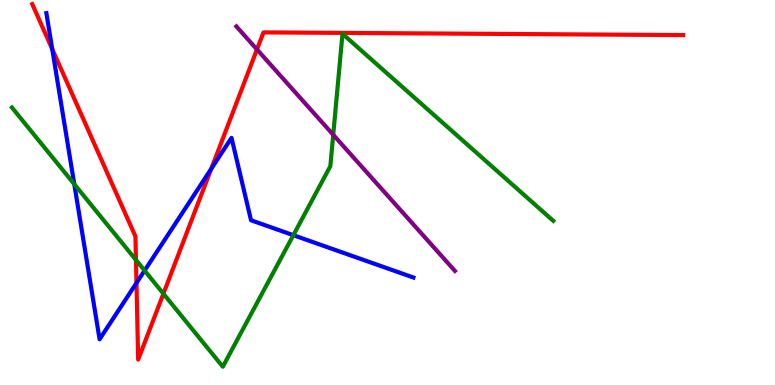[{'lines': ['blue', 'red'], 'intersections': [{'x': 0.674, 'y': 8.72}, {'x': 1.76, 'y': 2.65}, {'x': 2.73, 'y': 5.62}]}, {'lines': ['green', 'red'], 'intersections': [{'x': 1.75, 'y': 3.25}, {'x': 2.11, 'y': 2.37}]}, {'lines': ['purple', 'red'], 'intersections': [{'x': 3.32, 'y': 8.72}]}, {'lines': ['blue', 'green'], 'intersections': [{'x': 0.958, 'y': 5.22}, {'x': 1.87, 'y': 2.97}, {'x': 3.79, 'y': 3.89}]}, {'lines': ['blue', 'purple'], 'intersections': []}, {'lines': ['green', 'purple'], 'intersections': [{'x': 4.3, 'y': 6.5}]}]